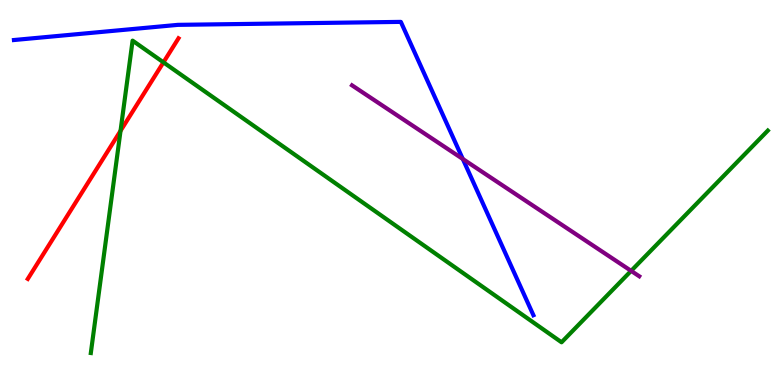[{'lines': ['blue', 'red'], 'intersections': []}, {'lines': ['green', 'red'], 'intersections': [{'x': 1.56, 'y': 6.6}, {'x': 2.11, 'y': 8.38}]}, {'lines': ['purple', 'red'], 'intersections': []}, {'lines': ['blue', 'green'], 'intersections': []}, {'lines': ['blue', 'purple'], 'intersections': [{'x': 5.97, 'y': 5.87}]}, {'lines': ['green', 'purple'], 'intersections': [{'x': 8.14, 'y': 2.96}]}]